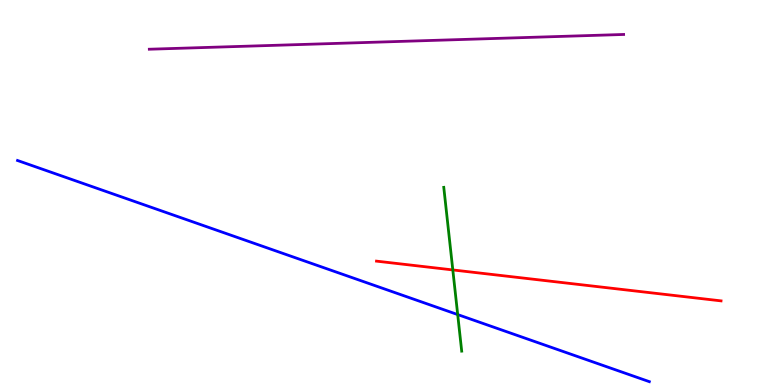[{'lines': ['blue', 'red'], 'intersections': []}, {'lines': ['green', 'red'], 'intersections': [{'x': 5.84, 'y': 2.99}]}, {'lines': ['purple', 'red'], 'intersections': []}, {'lines': ['blue', 'green'], 'intersections': [{'x': 5.91, 'y': 1.83}]}, {'lines': ['blue', 'purple'], 'intersections': []}, {'lines': ['green', 'purple'], 'intersections': []}]